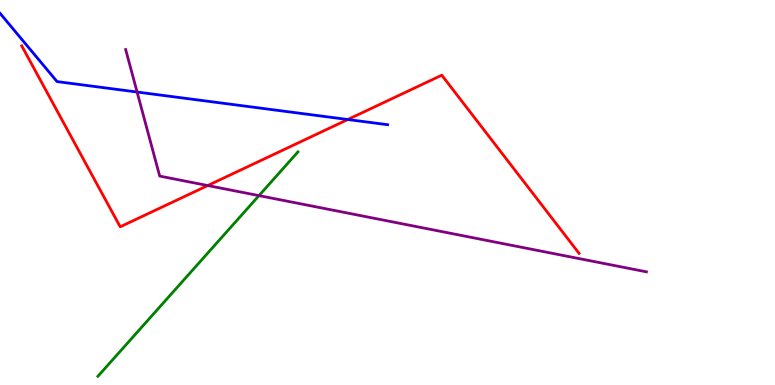[{'lines': ['blue', 'red'], 'intersections': [{'x': 4.49, 'y': 6.9}]}, {'lines': ['green', 'red'], 'intersections': []}, {'lines': ['purple', 'red'], 'intersections': [{'x': 2.68, 'y': 5.18}]}, {'lines': ['blue', 'green'], 'intersections': []}, {'lines': ['blue', 'purple'], 'intersections': [{'x': 1.77, 'y': 7.61}]}, {'lines': ['green', 'purple'], 'intersections': [{'x': 3.34, 'y': 4.92}]}]